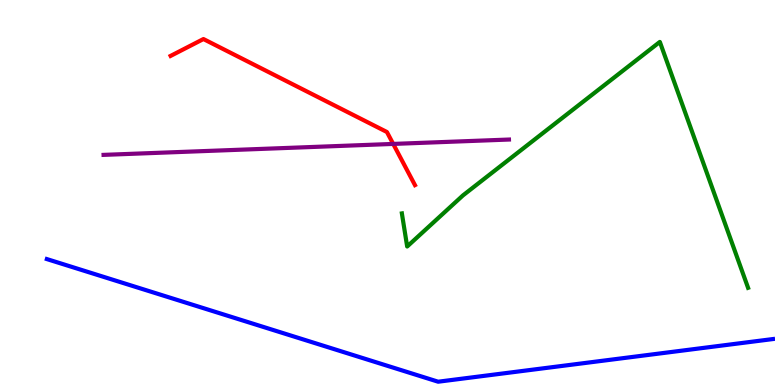[{'lines': ['blue', 'red'], 'intersections': []}, {'lines': ['green', 'red'], 'intersections': []}, {'lines': ['purple', 'red'], 'intersections': [{'x': 5.07, 'y': 6.26}]}, {'lines': ['blue', 'green'], 'intersections': []}, {'lines': ['blue', 'purple'], 'intersections': []}, {'lines': ['green', 'purple'], 'intersections': []}]